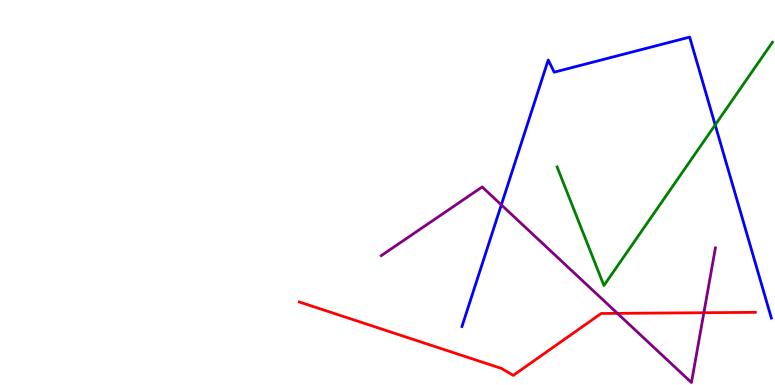[{'lines': ['blue', 'red'], 'intersections': []}, {'lines': ['green', 'red'], 'intersections': []}, {'lines': ['purple', 'red'], 'intersections': [{'x': 7.97, 'y': 1.86}, {'x': 9.08, 'y': 1.88}]}, {'lines': ['blue', 'green'], 'intersections': [{'x': 9.23, 'y': 6.76}]}, {'lines': ['blue', 'purple'], 'intersections': [{'x': 6.47, 'y': 4.68}]}, {'lines': ['green', 'purple'], 'intersections': []}]